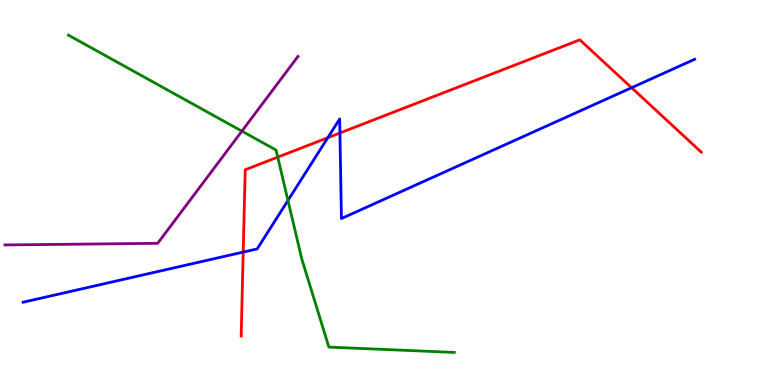[{'lines': ['blue', 'red'], 'intersections': [{'x': 3.14, 'y': 3.45}, {'x': 4.23, 'y': 6.42}, {'x': 4.39, 'y': 6.55}, {'x': 8.15, 'y': 7.72}]}, {'lines': ['green', 'red'], 'intersections': [{'x': 3.58, 'y': 5.92}]}, {'lines': ['purple', 'red'], 'intersections': []}, {'lines': ['blue', 'green'], 'intersections': [{'x': 3.72, 'y': 4.79}]}, {'lines': ['blue', 'purple'], 'intersections': []}, {'lines': ['green', 'purple'], 'intersections': [{'x': 3.12, 'y': 6.59}]}]